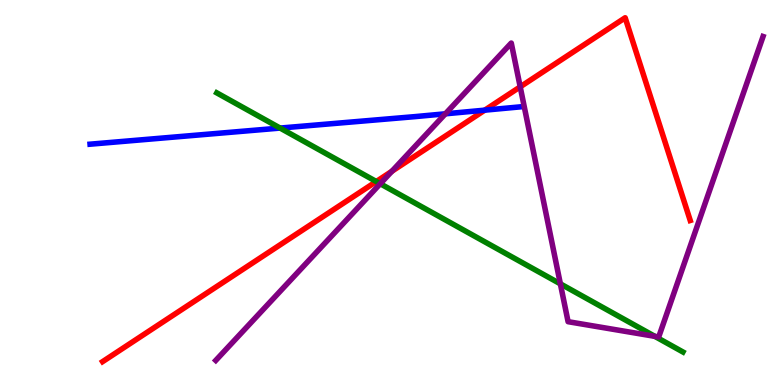[{'lines': ['blue', 'red'], 'intersections': [{'x': 6.25, 'y': 7.14}]}, {'lines': ['green', 'red'], 'intersections': [{'x': 4.86, 'y': 5.28}]}, {'lines': ['purple', 'red'], 'intersections': [{'x': 5.06, 'y': 5.55}, {'x': 6.71, 'y': 7.74}]}, {'lines': ['blue', 'green'], 'intersections': [{'x': 3.61, 'y': 6.67}]}, {'lines': ['blue', 'purple'], 'intersections': [{'x': 5.75, 'y': 7.04}]}, {'lines': ['green', 'purple'], 'intersections': [{'x': 4.91, 'y': 5.23}, {'x': 7.23, 'y': 2.63}, {'x': 8.45, 'y': 1.26}]}]